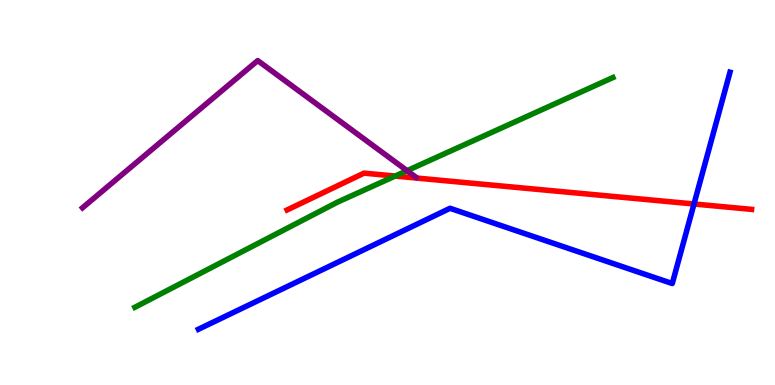[{'lines': ['blue', 'red'], 'intersections': [{'x': 8.95, 'y': 4.7}]}, {'lines': ['green', 'red'], 'intersections': [{'x': 5.1, 'y': 5.43}]}, {'lines': ['purple', 'red'], 'intersections': []}, {'lines': ['blue', 'green'], 'intersections': []}, {'lines': ['blue', 'purple'], 'intersections': []}, {'lines': ['green', 'purple'], 'intersections': [{'x': 5.25, 'y': 5.57}]}]